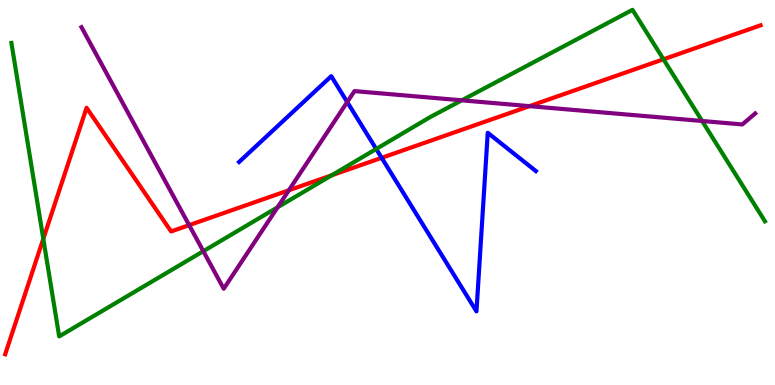[{'lines': ['blue', 'red'], 'intersections': [{'x': 4.92, 'y': 5.9}]}, {'lines': ['green', 'red'], 'intersections': [{'x': 0.559, 'y': 3.8}, {'x': 4.28, 'y': 5.45}, {'x': 8.56, 'y': 8.46}]}, {'lines': ['purple', 'red'], 'intersections': [{'x': 2.44, 'y': 4.15}, {'x': 3.73, 'y': 5.06}, {'x': 6.83, 'y': 7.24}]}, {'lines': ['blue', 'green'], 'intersections': [{'x': 4.85, 'y': 6.13}]}, {'lines': ['blue', 'purple'], 'intersections': [{'x': 4.48, 'y': 7.35}]}, {'lines': ['green', 'purple'], 'intersections': [{'x': 2.62, 'y': 3.48}, {'x': 3.58, 'y': 4.62}, {'x': 5.96, 'y': 7.39}, {'x': 9.06, 'y': 6.86}]}]